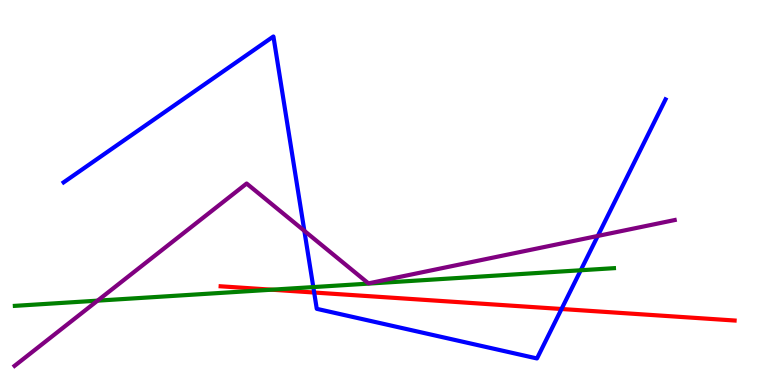[{'lines': ['blue', 'red'], 'intersections': [{'x': 4.05, 'y': 2.4}, {'x': 7.25, 'y': 1.97}]}, {'lines': ['green', 'red'], 'intersections': [{'x': 3.51, 'y': 2.48}]}, {'lines': ['purple', 'red'], 'intersections': []}, {'lines': ['blue', 'green'], 'intersections': [{'x': 4.04, 'y': 2.54}, {'x': 7.49, 'y': 2.98}]}, {'lines': ['blue', 'purple'], 'intersections': [{'x': 3.93, 'y': 4.0}, {'x': 7.71, 'y': 3.87}]}, {'lines': ['green', 'purple'], 'intersections': [{'x': 1.26, 'y': 2.19}]}]